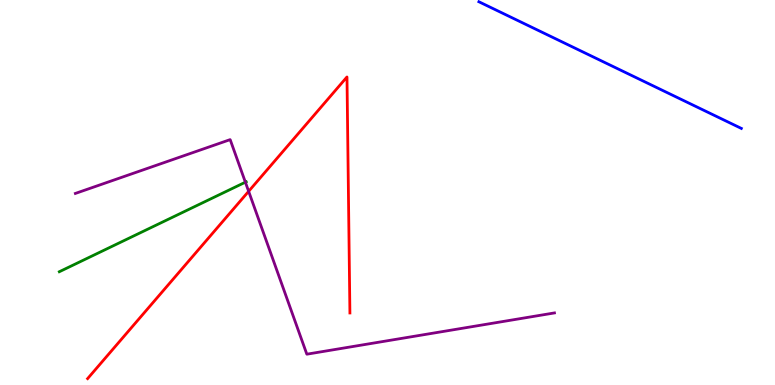[{'lines': ['blue', 'red'], 'intersections': []}, {'lines': ['green', 'red'], 'intersections': []}, {'lines': ['purple', 'red'], 'intersections': [{'x': 3.21, 'y': 5.03}]}, {'lines': ['blue', 'green'], 'intersections': []}, {'lines': ['blue', 'purple'], 'intersections': []}, {'lines': ['green', 'purple'], 'intersections': [{'x': 3.17, 'y': 5.27}]}]